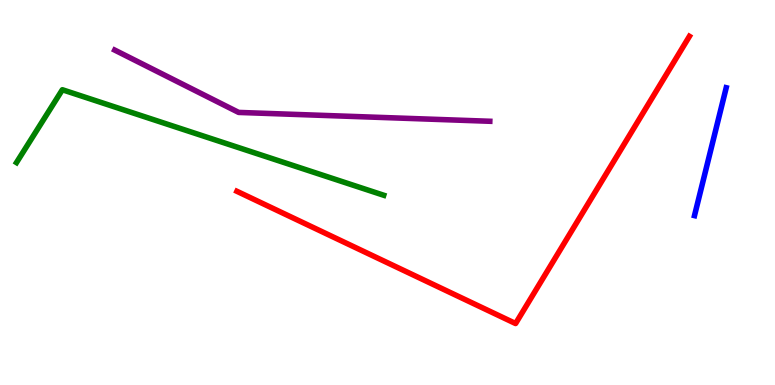[{'lines': ['blue', 'red'], 'intersections': []}, {'lines': ['green', 'red'], 'intersections': []}, {'lines': ['purple', 'red'], 'intersections': []}, {'lines': ['blue', 'green'], 'intersections': []}, {'lines': ['blue', 'purple'], 'intersections': []}, {'lines': ['green', 'purple'], 'intersections': []}]